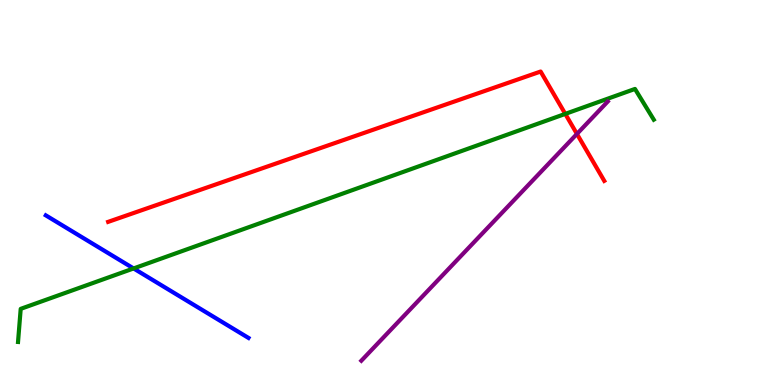[{'lines': ['blue', 'red'], 'intersections': []}, {'lines': ['green', 'red'], 'intersections': [{'x': 7.29, 'y': 7.04}]}, {'lines': ['purple', 'red'], 'intersections': [{'x': 7.44, 'y': 6.52}]}, {'lines': ['blue', 'green'], 'intersections': [{'x': 1.72, 'y': 3.03}]}, {'lines': ['blue', 'purple'], 'intersections': []}, {'lines': ['green', 'purple'], 'intersections': []}]